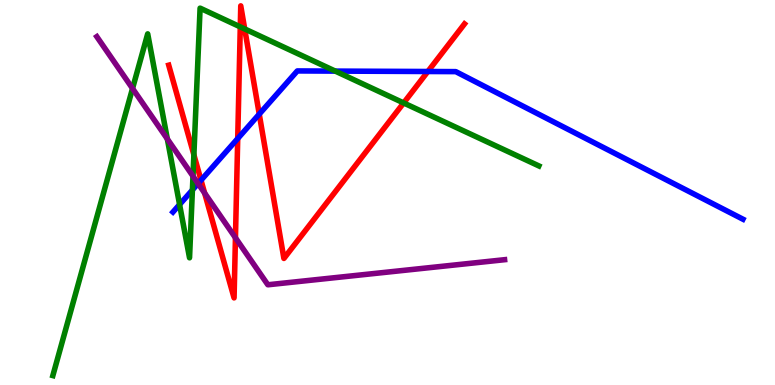[{'lines': ['blue', 'red'], 'intersections': [{'x': 2.59, 'y': 5.32}, {'x': 3.07, 'y': 6.4}, {'x': 3.35, 'y': 7.04}, {'x': 5.52, 'y': 8.14}]}, {'lines': ['green', 'red'], 'intersections': [{'x': 2.5, 'y': 5.98}, {'x': 3.1, 'y': 9.3}, {'x': 3.16, 'y': 9.25}, {'x': 5.21, 'y': 7.33}]}, {'lines': ['purple', 'red'], 'intersections': [{'x': 2.64, 'y': 4.99}, {'x': 3.04, 'y': 3.82}]}, {'lines': ['blue', 'green'], 'intersections': [{'x': 2.32, 'y': 4.69}, {'x': 2.48, 'y': 5.07}, {'x': 4.33, 'y': 8.15}]}, {'lines': ['blue', 'purple'], 'intersections': [{'x': 2.56, 'y': 5.23}]}, {'lines': ['green', 'purple'], 'intersections': [{'x': 1.71, 'y': 7.7}, {'x': 2.16, 'y': 6.39}, {'x': 2.49, 'y': 5.42}]}]